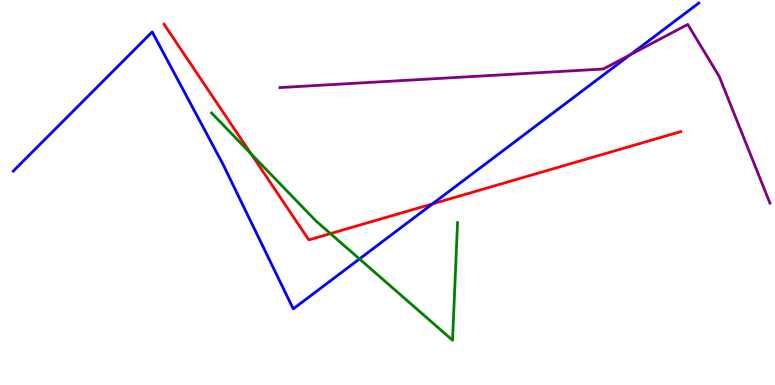[{'lines': ['blue', 'red'], 'intersections': [{'x': 5.58, 'y': 4.7}]}, {'lines': ['green', 'red'], 'intersections': [{'x': 3.24, 'y': 6.01}, {'x': 4.26, 'y': 3.93}]}, {'lines': ['purple', 'red'], 'intersections': []}, {'lines': ['blue', 'green'], 'intersections': [{'x': 4.64, 'y': 3.27}]}, {'lines': ['blue', 'purple'], 'intersections': [{'x': 8.13, 'y': 8.58}]}, {'lines': ['green', 'purple'], 'intersections': []}]